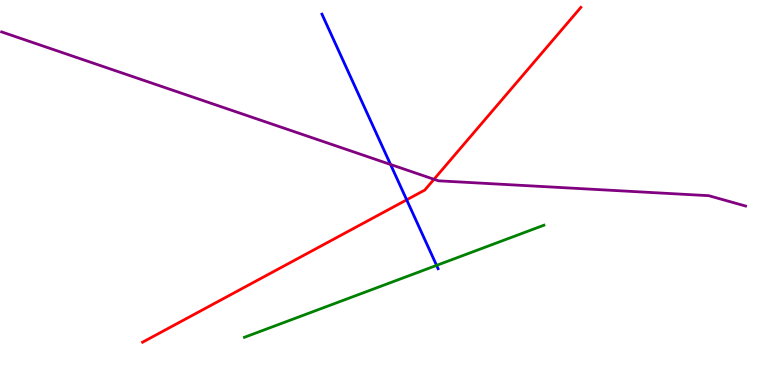[{'lines': ['blue', 'red'], 'intersections': [{'x': 5.25, 'y': 4.81}]}, {'lines': ['green', 'red'], 'intersections': []}, {'lines': ['purple', 'red'], 'intersections': [{'x': 5.6, 'y': 5.34}]}, {'lines': ['blue', 'green'], 'intersections': [{'x': 5.63, 'y': 3.11}]}, {'lines': ['blue', 'purple'], 'intersections': [{'x': 5.04, 'y': 5.73}]}, {'lines': ['green', 'purple'], 'intersections': []}]